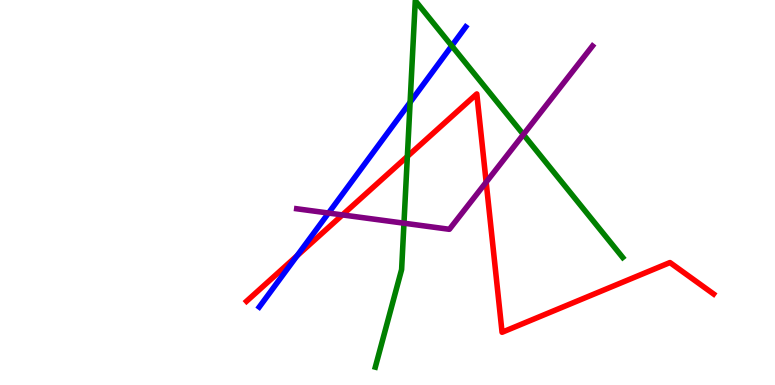[{'lines': ['blue', 'red'], 'intersections': [{'x': 3.83, 'y': 3.36}]}, {'lines': ['green', 'red'], 'intersections': [{'x': 5.26, 'y': 5.94}]}, {'lines': ['purple', 'red'], 'intersections': [{'x': 4.42, 'y': 4.42}, {'x': 6.27, 'y': 5.27}]}, {'lines': ['blue', 'green'], 'intersections': [{'x': 5.29, 'y': 7.34}, {'x': 5.83, 'y': 8.81}]}, {'lines': ['blue', 'purple'], 'intersections': [{'x': 4.24, 'y': 4.47}]}, {'lines': ['green', 'purple'], 'intersections': [{'x': 5.21, 'y': 4.2}, {'x': 6.75, 'y': 6.51}]}]